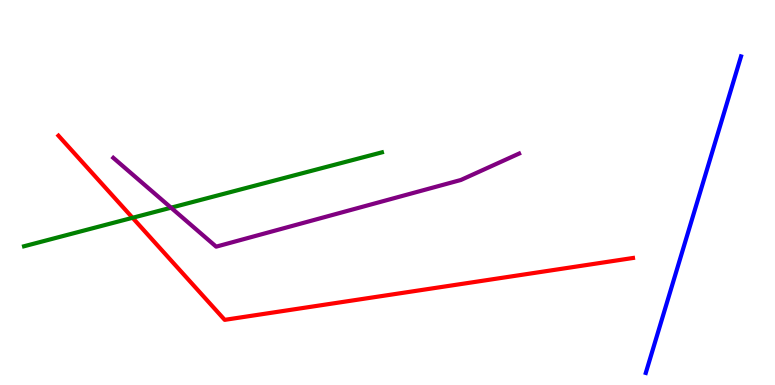[{'lines': ['blue', 'red'], 'intersections': []}, {'lines': ['green', 'red'], 'intersections': [{'x': 1.71, 'y': 4.34}]}, {'lines': ['purple', 'red'], 'intersections': []}, {'lines': ['blue', 'green'], 'intersections': []}, {'lines': ['blue', 'purple'], 'intersections': []}, {'lines': ['green', 'purple'], 'intersections': [{'x': 2.21, 'y': 4.61}]}]